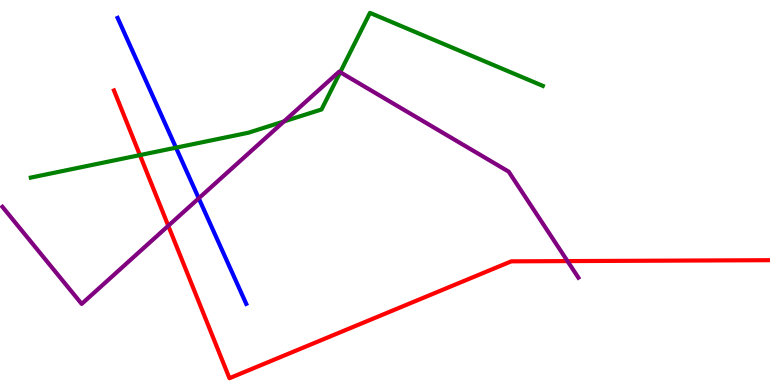[{'lines': ['blue', 'red'], 'intersections': []}, {'lines': ['green', 'red'], 'intersections': [{'x': 1.81, 'y': 5.97}]}, {'lines': ['purple', 'red'], 'intersections': [{'x': 2.17, 'y': 4.14}, {'x': 7.32, 'y': 3.22}]}, {'lines': ['blue', 'green'], 'intersections': [{'x': 2.27, 'y': 6.16}]}, {'lines': ['blue', 'purple'], 'intersections': [{'x': 2.56, 'y': 4.85}]}, {'lines': ['green', 'purple'], 'intersections': [{'x': 3.66, 'y': 6.85}, {'x': 4.39, 'y': 8.12}]}]